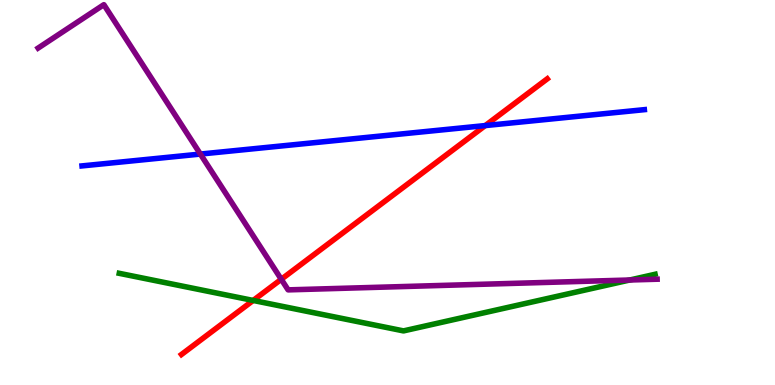[{'lines': ['blue', 'red'], 'intersections': [{'x': 6.26, 'y': 6.74}]}, {'lines': ['green', 'red'], 'intersections': [{'x': 3.27, 'y': 2.2}]}, {'lines': ['purple', 'red'], 'intersections': [{'x': 3.63, 'y': 2.75}]}, {'lines': ['blue', 'green'], 'intersections': []}, {'lines': ['blue', 'purple'], 'intersections': [{'x': 2.59, 'y': 6.0}]}, {'lines': ['green', 'purple'], 'intersections': [{'x': 8.13, 'y': 2.73}]}]